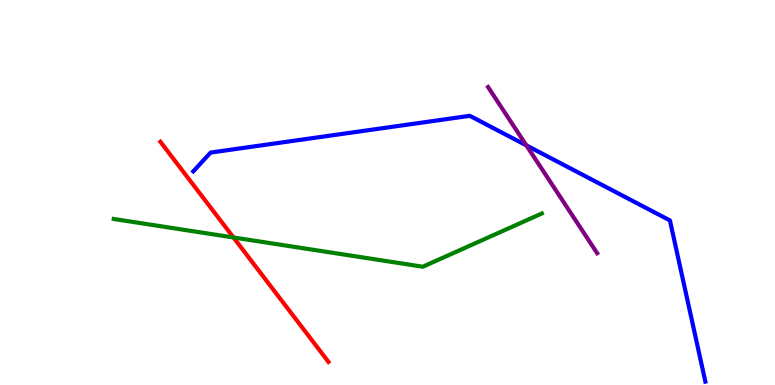[{'lines': ['blue', 'red'], 'intersections': []}, {'lines': ['green', 'red'], 'intersections': [{'x': 3.01, 'y': 3.83}]}, {'lines': ['purple', 'red'], 'intersections': []}, {'lines': ['blue', 'green'], 'intersections': []}, {'lines': ['blue', 'purple'], 'intersections': [{'x': 6.79, 'y': 6.22}]}, {'lines': ['green', 'purple'], 'intersections': []}]